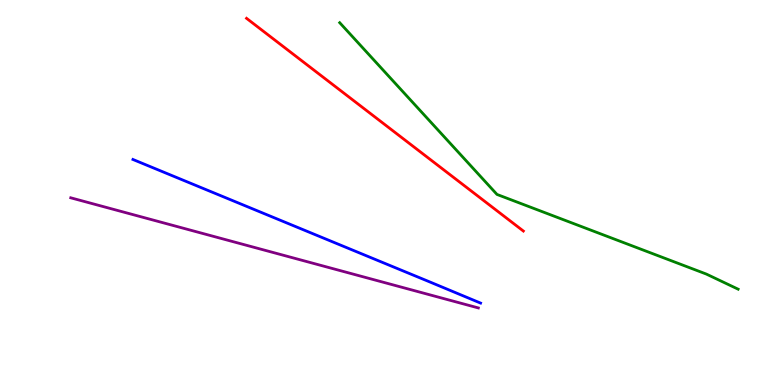[{'lines': ['blue', 'red'], 'intersections': []}, {'lines': ['green', 'red'], 'intersections': []}, {'lines': ['purple', 'red'], 'intersections': []}, {'lines': ['blue', 'green'], 'intersections': []}, {'lines': ['blue', 'purple'], 'intersections': []}, {'lines': ['green', 'purple'], 'intersections': []}]